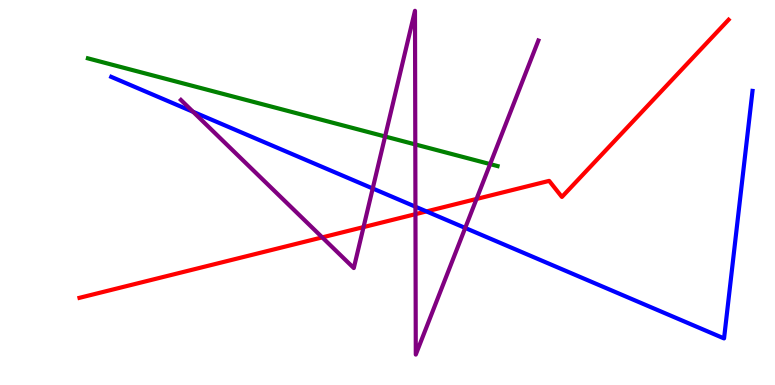[{'lines': ['blue', 'red'], 'intersections': [{'x': 5.5, 'y': 4.51}]}, {'lines': ['green', 'red'], 'intersections': []}, {'lines': ['purple', 'red'], 'intersections': [{'x': 4.16, 'y': 3.83}, {'x': 4.69, 'y': 4.1}, {'x': 5.36, 'y': 4.44}, {'x': 6.15, 'y': 4.83}]}, {'lines': ['blue', 'green'], 'intersections': []}, {'lines': ['blue', 'purple'], 'intersections': [{'x': 2.49, 'y': 7.1}, {'x': 4.81, 'y': 5.1}, {'x': 5.36, 'y': 4.63}, {'x': 6.0, 'y': 4.08}]}, {'lines': ['green', 'purple'], 'intersections': [{'x': 4.97, 'y': 6.45}, {'x': 5.36, 'y': 6.25}, {'x': 6.32, 'y': 5.74}]}]